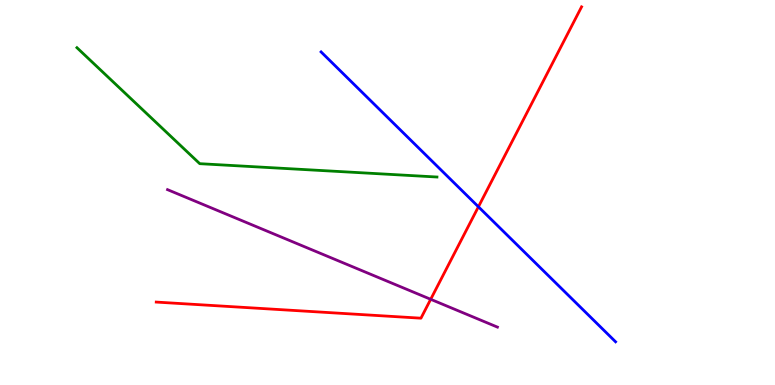[{'lines': ['blue', 'red'], 'intersections': [{'x': 6.17, 'y': 4.63}]}, {'lines': ['green', 'red'], 'intersections': []}, {'lines': ['purple', 'red'], 'intersections': [{'x': 5.56, 'y': 2.23}]}, {'lines': ['blue', 'green'], 'intersections': []}, {'lines': ['blue', 'purple'], 'intersections': []}, {'lines': ['green', 'purple'], 'intersections': []}]